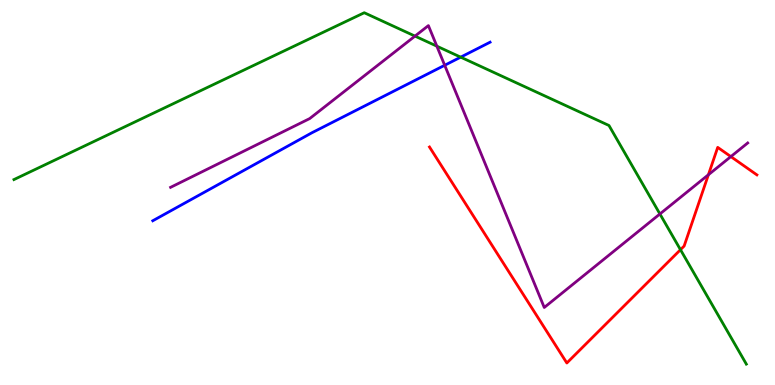[{'lines': ['blue', 'red'], 'intersections': []}, {'lines': ['green', 'red'], 'intersections': [{'x': 8.78, 'y': 3.51}]}, {'lines': ['purple', 'red'], 'intersections': [{'x': 9.14, 'y': 5.46}, {'x': 9.43, 'y': 5.93}]}, {'lines': ['blue', 'green'], 'intersections': [{'x': 5.94, 'y': 8.52}]}, {'lines': ['blue', 'purple'], 'intersections': [{'x': 5.74, 'y': 8.3}]}, {'lines': ['green', 'purple'], 'intersections': [{'x': 5.35, 'y': 9.06}, {'x': 5.64, 'y': 8.8}, {'x': 8.51, 'y': 4.44}]}]